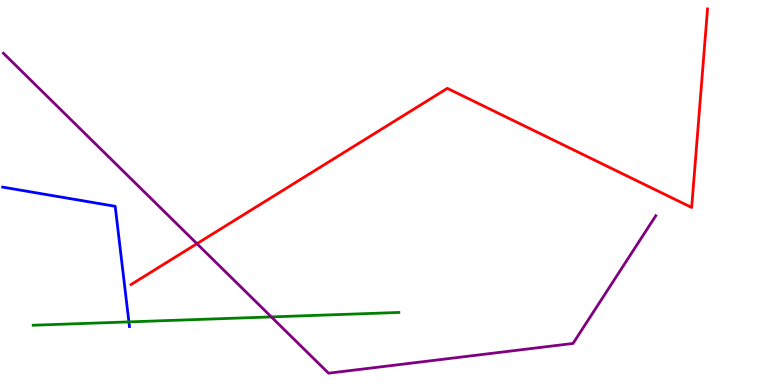[{'lines': ['blue', 'red'], 'intersections': []}, {'lines': ['green', 'red'], 'intersections': []}, {'lines': ['purple', 'red'], 'intersections': [{'x': 2.54, 'y': 3.67}]}, {'lines': ['blue', 'green'], 'intersections': [{'x': 1.66, 'y': 1.64}]}, {'lines': ['blue', 'purple'], 'intersections': []}, {'lines': ['green', 'purple'], 'intersections': [{'x': 3.5, 'y': 1.77}]}]